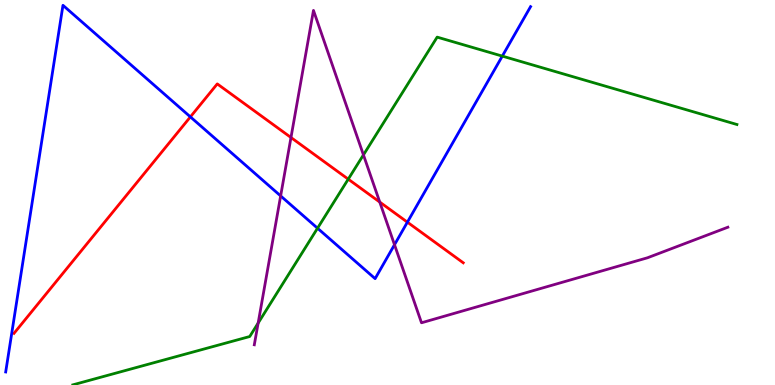[{'lines': ['blue', 'red'], 'intersections': [{'x': 2.46, 'y': 6.96}, {'x': 5.26, 'y': 4.23}]}, {'lines': ['green', 'red'], 'intersections': [{'x': 4.49, 'y': 5.35}]}, {'lines': ['purple', 'red'], 'intersections': [{'x': 3.75, 'y': 6.43}, {'x': 4.9, 'y': 4.75}]}, {'lines': ['blue', 'green'], 'intersections': [{'x': 4.1, 'y': 4.07}, {'x': 6.48, 'y': 8.54}]}, {'lines': ['blue', 'purple'], 'intersections': [{'x': 3.62, 'y': 4.91}, {'x': 5.09, 'y': 3.64}]}, {'lines': ['green', 'purple'], 'intersections': [{'x': 3.33, 'y': 1.61}, {'x': 4.69, 'y': 5.98}]}]